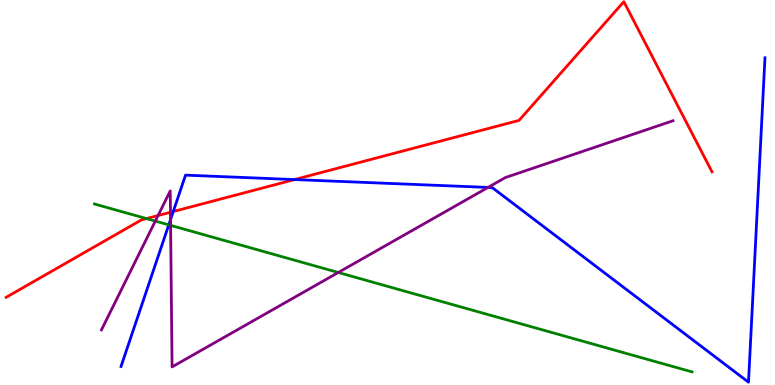[{'lines': ['blue', 'red'], 'intersections': [{'x': 2.24, 'y': 4.51}, {'x': 3.8, 'y': 5.34}]}, {'lines': ['green', 'red'], 'intersections': [{'x': 1.89, 'y': 4.32}]}, {'lines': ['purple', 'red'], 'intersections': [{'x': 2.04, 'y': 4.4}, {'x': 2.2, 'y': 4.49}]}, {'lines': ['blue', 'green'], 'intersections': [{'x': 2.18, 'y': 4.16}]}, {'lines': ['blue', 'purple'], 'intersections': [{'x': 2.2, 'y': 4.3}, {'x': 6.3, 'y': 5.13}]}, {'lines': ['green', 'purple'], 'intersections': [{'x': 2.0, 'y': 4.26}, {'x': 2.2, 'y': 4.15}, {'x': 4.36, 'y': 2.92}]}]